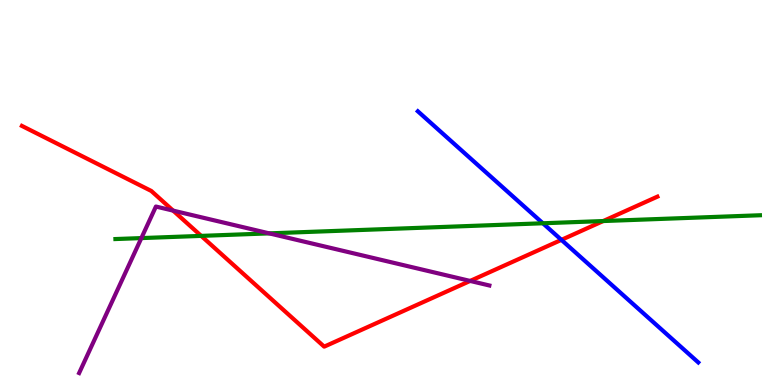[{'lines': ['blue', 'red'], 'intersections': [{'x': 7.24, 'y': 3.77}]}, {'lines': ['green', 'red'], 'intersections': [{'x': 2.6, 'y': 3.87}, {'x': 7.78, 'y': 4.26}]}, {'lines': ['purple', 'red'], 'intersections': [{'x': 2.23, 'y': 4.53}, {'x': 6.07, 'y': 2.7}]}, {'lines': ['blue', 'green'], 'intersections': [{'x': 7.0, 'y': 4.2}]}, {'lines': ['blue', 'purple'], 'intersections': []}, {'lines': ['green', 'purple'], 'intersections': [{'x': 1.82, 'y': 3.82}, {'x': 3.47, 'y': 3.94}]}]